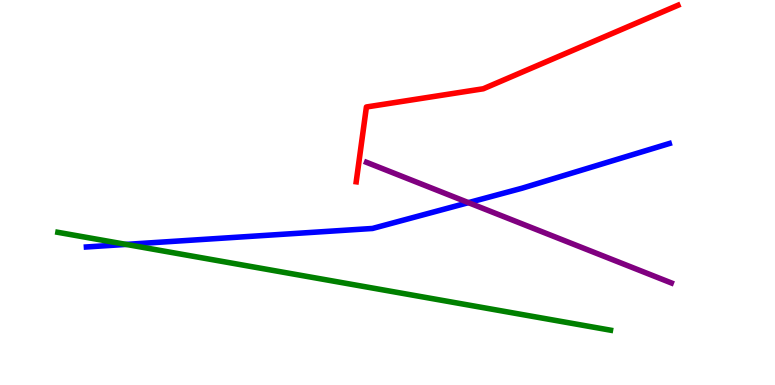[{'lines': ['blue', 'red'], 'intersections': []}, {'lines': ['green', 'red'], 'intersections': []}, {'lines': ['purple', 'red'], 'intersections': []}, {'lines': ['blue', 'green'], 'intersections': [{'x': 1.63, 'y': 3.65}]}, {'lines': ['blue', 'purple'], 'intersections': [{'x': 6.04, 'y': 4.74}]}, {'lines': ['green', 'purple'], 'intersections': []}]